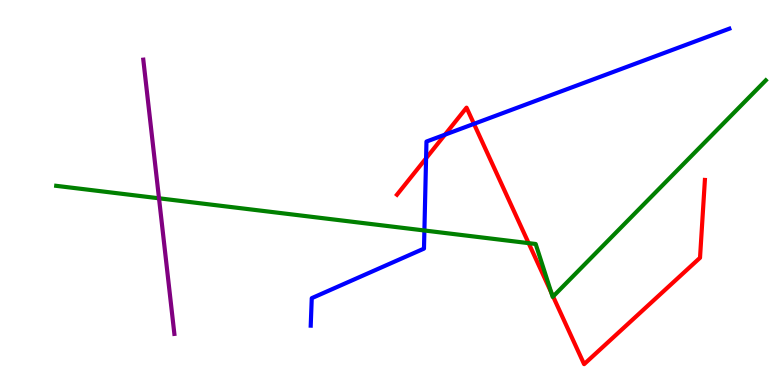[{'lines': ['blue', 'red'], 'intersections': [{'x': 5.5, 'y': 5.89}, {'x': 5.74, 'y': 6.5}, {'x': 6.12, 'y': 6.78}]}, {'lines': ['green', 'red'], 'intersections': [{'x': 6.82, 'y': 3.68}, {'x': 7.11, 'y': 2.4}, {'x': 7.14, 'y': 2.3}]}, {'lines': ['purple', 'red'], 'intersections': []}, {'lines': ['blue', 'green'], 'intersections': [{'x': 5.48, 'y': 4.01}]}, {'lines': ['blue', 'purple'], 'intersections': []}, {'lines': ['green', 'purple'], 'intersections': [{'x': 2.05, 'y': 4.85}]}]